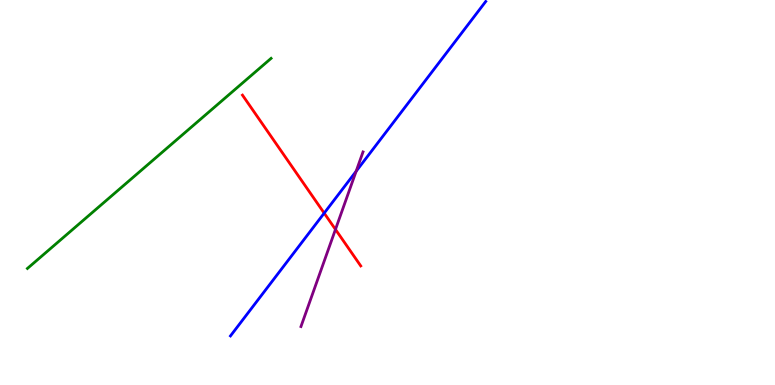[{'lines': ['blue', 'red'], 'intersections': [{'x': 4.18, 'y': 4.46}]}, {'lines': ['green', 'red'], 'intersections': []}, {'lines': ['purple', 'red'], 'intersections': [{'x': 4.33, 'y': 4.04}]}, {'lines': ['blue', 'green'], 'intersections': []}, {'lines': ['blue', 'purple'], 'intersections': [{'x': 4.6, 'y': 5.55}]}, {'lines': ['green', 'purple'], 'intersections': []}]